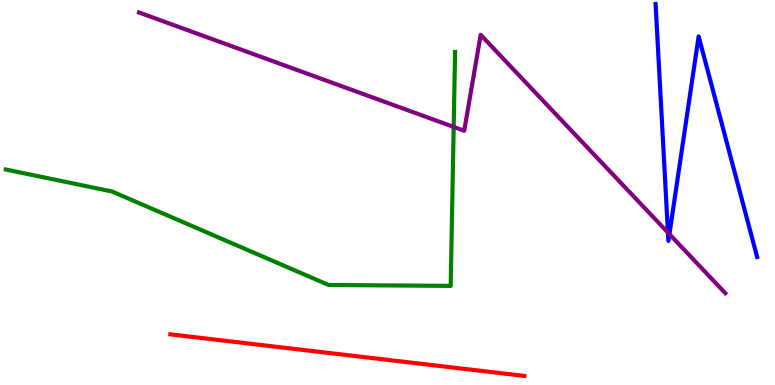[{'lines': ['blue', 'red'], 'intersections': []}, {'lines': ['green', 'red'], 'intersections': []}, {'lines': ['purple', 'red'], 'intersections': []}, {'lines': ['blue', 'green'], 'intersections': []}, {'lines': ['blue', 'purple'], 'intersections': [{'x': 8.62, 'y': 3.96}, {'x': 8.64, 'y': 3.92}]}, {'lines': ['green', 'purple'], 'intersections': [{'x': 5.85, 'y': 6.7}]}]